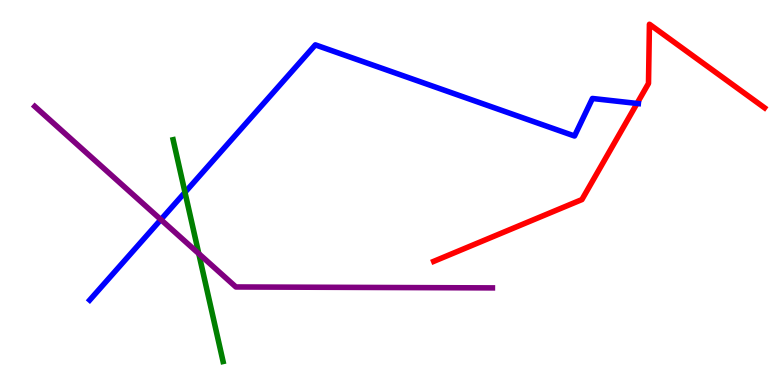[{'lines': ['blue', 'red'], 'intersections': [{'x': 8.22, 'y': 7.31}]}, {'lines': ['green', 'red'], 'intersections': []}, {'lines': ['purple', 'red'], 'intersections': []}, {'lines': ['blue', 'green'], 'intersections': [{'x': 2.39, 'y': 5.0}]}, {'lines': ['blue', 'purple'], 'intersections': [{'x': 2.08, 'y': 4.3}]}, {'lines': ['green', 'purple'], 'intersections': [{'x': 2.56, 'y': 3.41}]}]